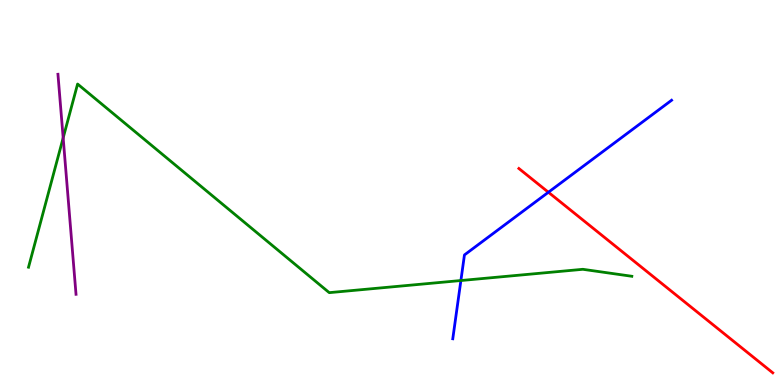[{'lines': ['blue', 'red'], 'intersections': [{'x': 7.08, 'y': 5.01}]}, {'lines': ['green', 'red'], 'intersections': []}, {'lines': ['purple', 'red'], 'intersections': []}, {'lines': ['blue', 'green'], 'intersections': [{'x': 5.95, 'y': 2.71}]}, {'lines': ['blue', 'purple'], 'intersections': []}, {'lines': ['green', 'purple'], 'intersections': [{'x': 0.815, 'y': 6.42}]}]